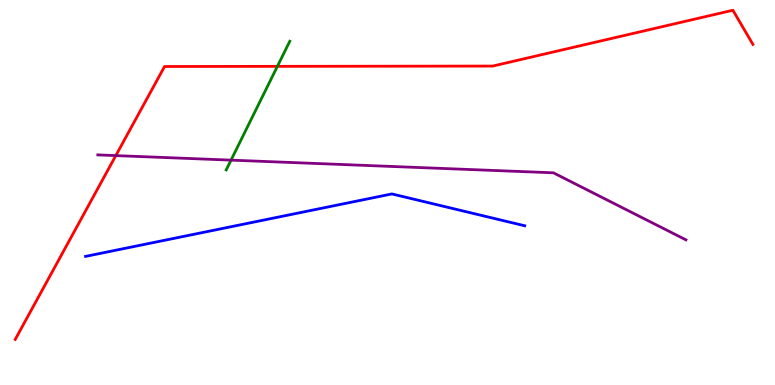[{'lines': ['blue', 'red'], 'intersections': []}, {'lines': ['green', 'red'], 'intersections': [{'x': 3.58, 'y': 8.28}]}, {'lines': ['purple', 'red'], 'intersections': [{'x': 1.49, 'y': 5.96}]}, {'lines': ['blue', 'green'], 'intersections': []}, {'lines': ['blue', 'purple'], 'intersections': []}, {'lines': ['green', 'purple'], 'intersections': [{'x': 2.98, 'y': 5.84}]}]